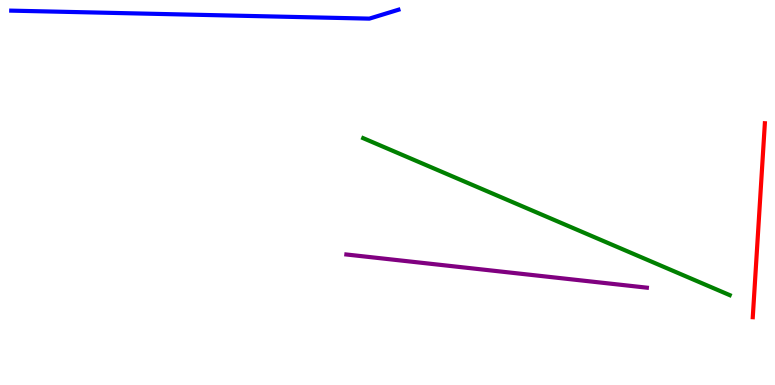[{'lines': ['blue', 'red'], 'intersections': []}, {'lines': ['green', 'red'], 'intersections': []}, {'lines': ['purple', 'red'], 'intersections': []}, {'lines': ['blue', 'green'], 'intersections': []}, {'lines': ['blue', 'purple'], 'intersections': []}, {'lines': ['green', 'purple'], 'intersections': []}]